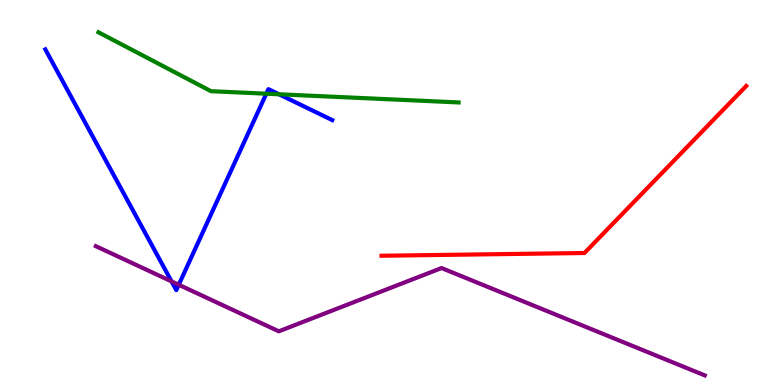[{'lines': ['blue', 'red'], 'intersections': []}, {'lines': ['green', 'red'], 'intersections': []}, {'lines': ['purple', 'red'], 'intersections': []}, {'lines': ['blue', 'green'], 'intersections': [{'x': 3.44, 'y': 7.57}, {'x': 3.6, 'y': 7.55}]}, {'lines': ['blue', 'purple'], 'intersections': [{'x': 2.21, 'y': 2.69}, {'x': 2.31, 'y': 2.6}]}, {'lines': ['green', 'purple'], 'intersections': []}]